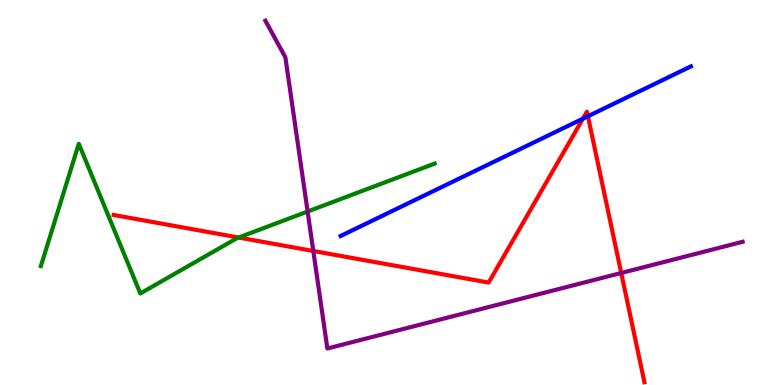[{'lines': ['blue', 'red'], 'intersections': [{'x': 7.52, 'y': 6.92}, {'x': 7.59, 'y': 6.98}]}, {'lines': ['green', 'red'], 'intersections': [{'x': 3.08, 'y': 3.83}]}, {'lines': ['purple', 'red'], 'intersections': [{'x': 4.04, 'y': 3.48}, {'x': 8.02, 'y': 2.91}]}, {'lines': ['blue', 'green'], 'intersections': []}, {'lines': ['blue', 'purple'], 'intersections': []}, {'lines': ['green', 'purple'], 'intersections': [{'x': 3.97, 'y': 4.51}]}]